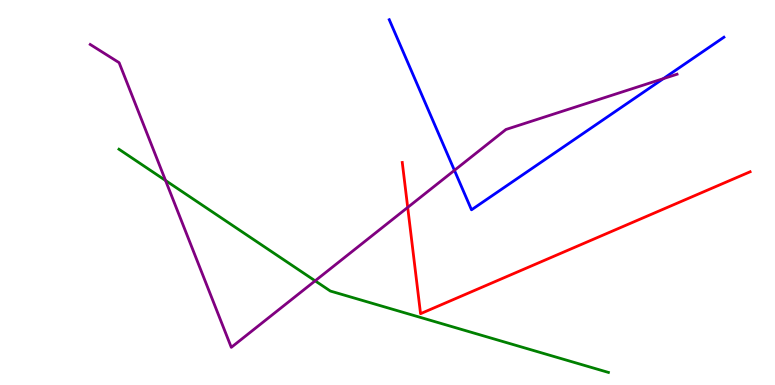[{'lines': ['blue', 'red'], 'intersections': []}, {'lines': ['green', 'red'], 'intersections': []}, {'lines': ['purple', 'red'], 'intersections': [{'x': 5.26, 'y': 4.61}]}, {'lines': ['blue', 'green'], 'intersections': []}, {'lines': ['blue', 'purple'], 'intersections': [{'x': 5.86, 'y': 5.58}, {'x': 8.56, 'y': 7.96}]}, {'lines': ['green', 'purple'], 'intersections': [{'x': 2.14, 'y': 5.31}, {'x': 4.07, 'y': 2.71}]}]